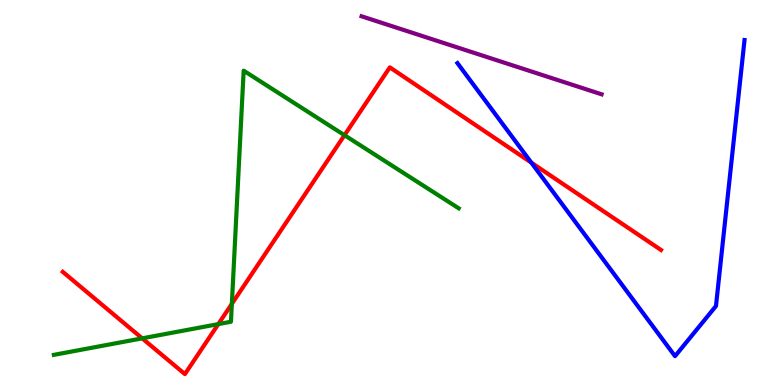[{'lines': ['blue', 'red'], 'intersections': [{'x': 6.86, 'y': 5.78}]}, {'lines': ['green', 'red'], 'intersections': [{'x': 1.83, 'y': 1.21}, {'x': 2.82, 'y': 1.58}, {'x': 2.99, 'y': 2.11}, {'x': 4.45, 'y': 6.49}]}, {'lines': ['purple', 'red'], 'intersections': []}, {'lines': ['blue', 'green'], 'intersections': []}, {'lines': ['blue', 'purple'], 'intersections': []}, {'lines': ['green', 'purple'], 'intersections': []}]